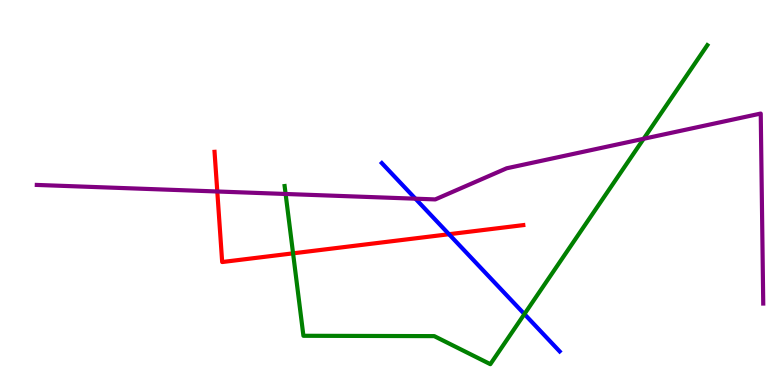[{'lines': ['blue', 'red'], 'intersections': [{'x': 5.79, 'y': 3.92}]}, {'lines': ['green', 'red'], 'intersections': [{'x': 3.78, 'y': 3.42}]}, {'lines': ['purple', 'red'], 'intersections': [{'x': 2.8, 'y': 5.03}]}, {'lines': ['blue', 'green'], 'intersections': [{'x': 6.77, 'y': 1.84}]}, {'lines': ['blue', 'purple'], 'intersections': [{'x': 5.36, 'y': 4.84}]}, {'lines': ['green', 'purple'], 'intersections': [{'x': 3.69, 'y': 4.96}, {'x': 8.31, 'y': 6.4}]}]